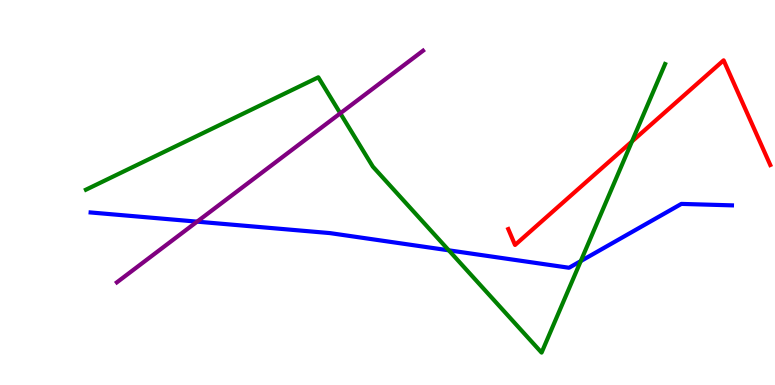[{'lines': ['blue', 'red'], 'intersections': []}, {'lines': ['green', 'red'], 'intersections': [{'x': 8.15, 'y': 6.33}]}, {'lines': ['purple', 'red'], 'intersections': []}, {'lines': ['blue', 'green'], 'intersections': [{'x': 5.79, 'y': 3.5}, {'x': 7.49, 'y': 3.22}]}, {'lines': ['blue', 'purple'], 'intersections': [{'x': 2.54, 'y': 4.24}]}, {'lines': ['green', 'purple'], 'intersections': [{'x': 4.39, 'y': 7.06}]}]